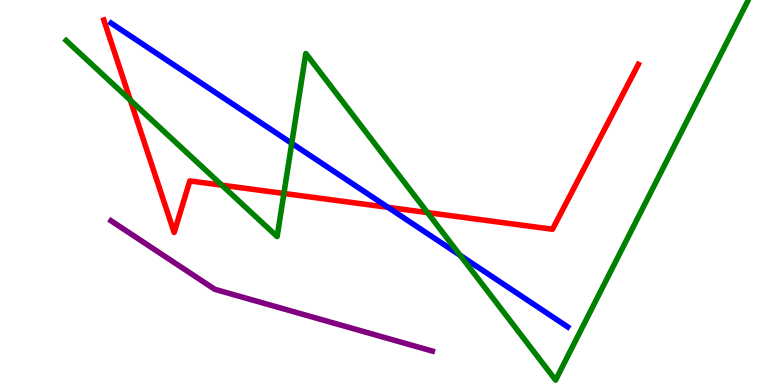[{'lines': ['blue', 'red'], 'intersections': [{'x': 5.01, 'y': 4.61}]}, {'lines': ['green', 'red'], 'intersections': [{'x': 1.68, 'y': 7.4}, {'x': 2.86, 'y': 5.19}, {'x': 3.66, 'y': 4.98}, {'x': 5.52, 'y': 4.48}]}, {'lines': ['purple', 'red'], 'intersections': []}, {'lines': ['blue', 'green'], 'intersections': [{'x': 3.76, 'y': 6.28}, {'x': 5.94, 'y': 3.37}]}, {'lines': ['blue', 'purple'], 'intersections': []}, {'lines': ['green', 'purple'], 'intersections': []}]